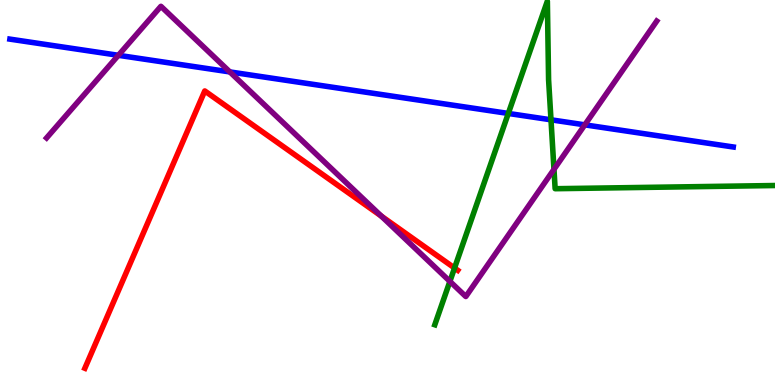[{'lines': ['blue', 'red'], 'intersections': []}, {'lines': ['green', 'red'], 'intersections': [{'x': 5.87, 'y': 3.04}]}, {'lines': ['purple', 'red'], 'intersections': [{'x': 4.92, 'y': 4.39}]}, {'lines': ['blue', 'green'], 'intersections': [{'x': 6.56, 'y': 7.05}, {'x': 7.11, 'y': 6.89}]}, {'lines': ['blue', 'purple'], 'intersections': [{'x': 1.53, 'y': 8.56}, {'x': 2.97, 'y': 8.13}, {'x': 7.55, 'y': 6.76}]}, {'lines': ['green', 'purple'], 'intersections': [{'x': 5.81, 'y': 2.69}, {'x': 7.15, 'y': 5.6}]}]